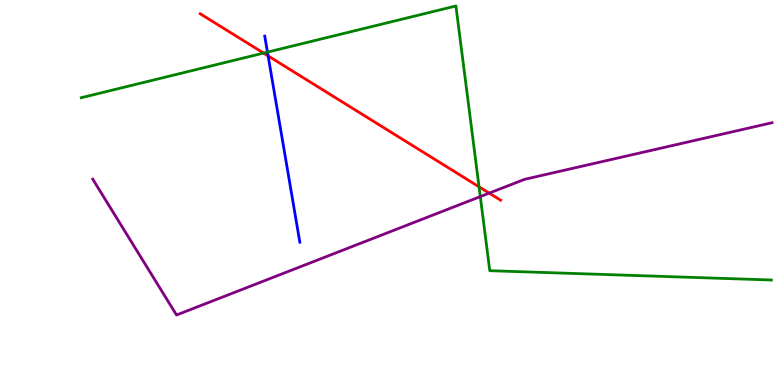[{'lines': ['blue', 'red'], 'intersections': [{'x': 3.46, 'y': 8.55}]}, {'lines': ['green', 'red'], 'intersections': [{'x': 3.4, 'y': 8.62}, {'x': 6.18, 'y': 5.15}]}, {'lines': ['purple', 'red'], 'intersections': [{'x': 6.31, 'y': 4.98}]}, {'lines': ['blue', 'green'], 'intersections': [{'x': 3.45, 'y': 8.65}]}, {'lines': ['blue', 'purple'], 'intersections': []}, {'lines': ['green', 'purple'], 'intersections': [{'x': 6.2, 'y': 4.89}]}]